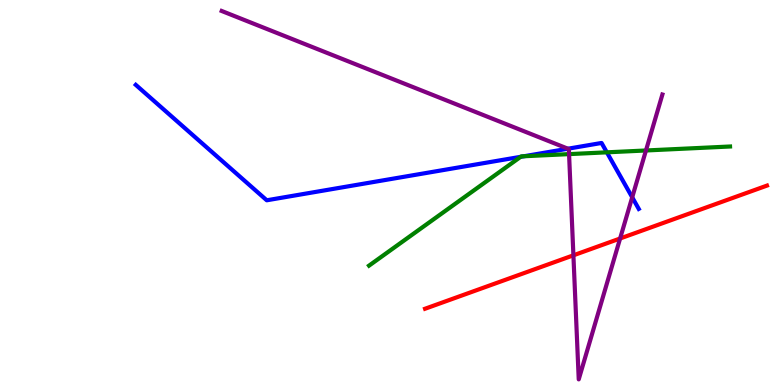[{'lines': ['blue', 'red'], 'intersections': []}, {'lines': ['green', 'red'], 'intersections': []}, {'lines': ['purple', 'red'], 'intersections': [{'x': 7.4, 'y': 3.37}, {'x': 8.0, 'y': 3.81}]}, {'lines': ['blue', 'green'], 'intersections': [{'x': 6.72, 'y': 5.93}, {'x': 6.76, 'y': 5.94}, {'x': 7.83, 'y': 6.04}]}, {'lines': ['blue', 'purple'], 'intersections': [{'x': 7.33, 'y': 6.14}, {'x': 8.16, 'y': 4.88}]}, {'lines': ['green', 'purple'], 'intersections': [{'x': 7.34, 'y': 6.0}, {'x': 8.33, 'y': 6.09}]}]